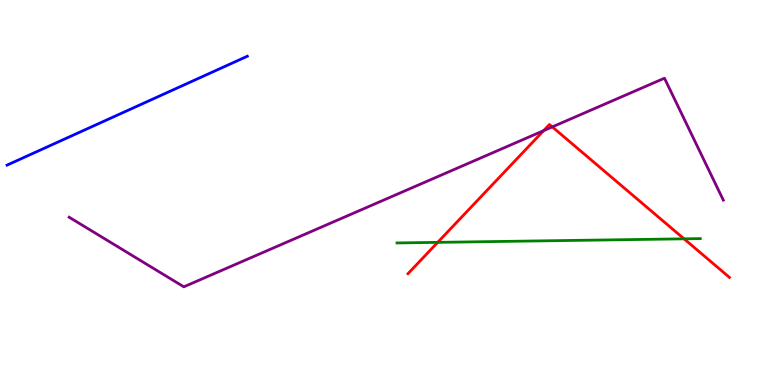[{'lines': ['blue', 'red'], 'intersections': []}, {'lines': ['green', 'red'], 'intersections': [{'x': 5.65, 'y': 3.7}, {'x': 8.83, 'y': 3.8}]}, {'lines': ['purple', 'red'], 'intersections': [{'x': 7.01, 'y': 6.61}, {'x': 7.13, 'y': 6.7}]}, {'lines': ['blue', 'green'], 'intersections': []}, {'lines': ['blue', 'purple'], 'intersections': []}, {'lines': ['green', 'purple'], 'intersections': []}]